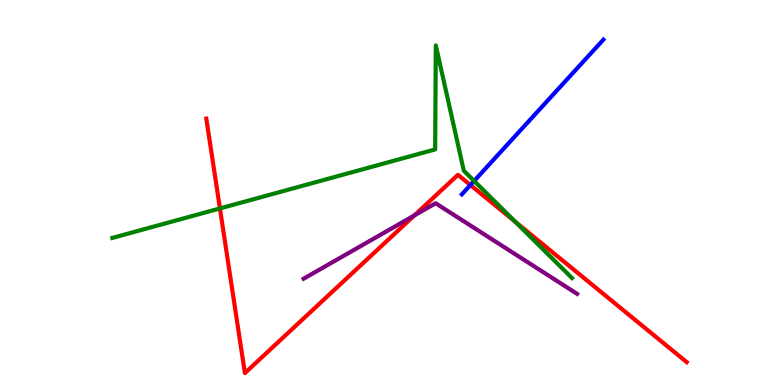[{'lines': ['blue', 'red'], 'intersections': [{'x': 6.07, 'y': 5.19}]}, {'lines': ['green', 'red'], 'intersections': [{'x': 2.84, 'y': 4.59}, {'x': 6.65, 'y': 4.24}]}, {'lines': ['purple', 'red'], 'intersections': [{'x': 5.35, 'y': 4.4}]}, {'lines': ['blue', 'green'], 'intersections': [{'x': 6.12, 'y': 5.3}]}, {'lines': ['blue', 'purple'], 'intersections': []}, {'lines': ['green', 'purple'], 'intersections': []}]